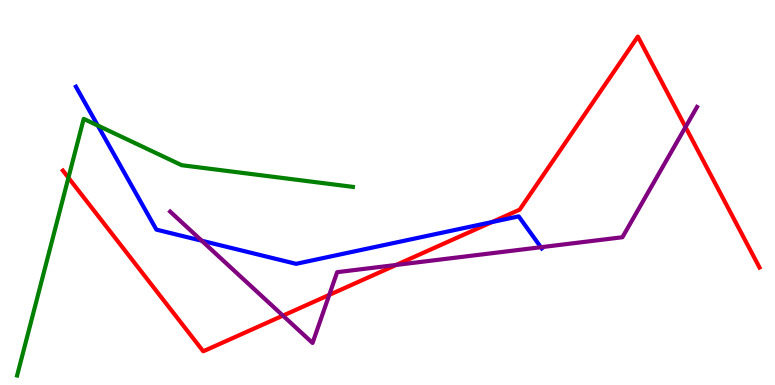[{'lines': ['blue', 'red'], 'intersections': [{'x': 6.35, 'y': 4.23}]}, {'lines': ['green', 'red'], 'intersections': [{'x': 0.883, 'y': 5.38}]}, {'lines': ['purple', 'red'], 'intersections': [{'x': 3.65, 'y': 1.8}, {'x': 4.25, 'y': 2.34}, {'x': 5.11, 'y': 3.12}, {'x': 8.85, 'y': 6.7}]}, {'lines': ['blue', 'green'], 'intersections': [{'x': 1.26, 'y': 6.74}]}, {'lines': ['blue', 'purple'], 'intersections': [{'x': 2.6, 'y': 3.75}, {'x': 6.98, 'y': 3.58}]}, {'lines': ['green', 'purple'], 'intersections': []}]